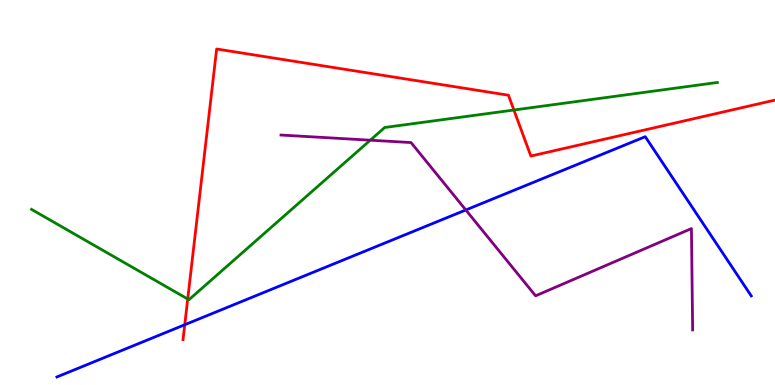[{'lines': ['blue', 'red'], 'intersections': [{'x': 2.38, 'y': 1.56}]}, {'lines': ['green', 'red'], 'intersections': [{'x': 2.42, 'y': 2.23}, {'x': 6.63, 'y': 7.14}]}, {'lines': ['purple', 'red'], 'intersections': []}, {'lines': ['blue', 'green'], 'intersections': []}, {'lines': ['blue', 'purple'], 'intersections': [{'x': 6.01, 'y': 4.55}]}, {'lines': ['green', 'purple'], 'intersections': [{'x': 4.78, 'y': 6.36}]}]